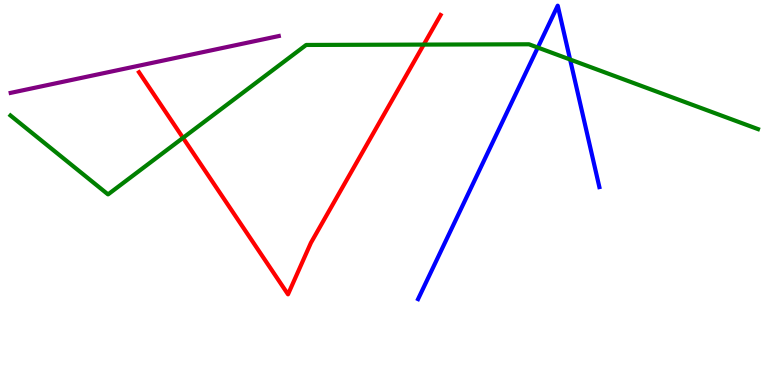[{'lines': ['blue', 'red'], 'intersections': []}, {'lines': ['green', 'red'], 'intersections': [{'x': 2.36, 'y': 6.42}, {'x': 5.47, 'y': 8.84}]}, {'lines': ['purple', 'red'], 'intersections': []}, {'lines': ['blue', 'green'], 'intersections': [{'x': 6.94, 'y': 8.76}, {'x': 7.36, 'y': 8.45}]}, {'lines': ['blue', 'purple'], 'intersections': []}, {'lines': ['green', 'purple'], 'intersections': []}]